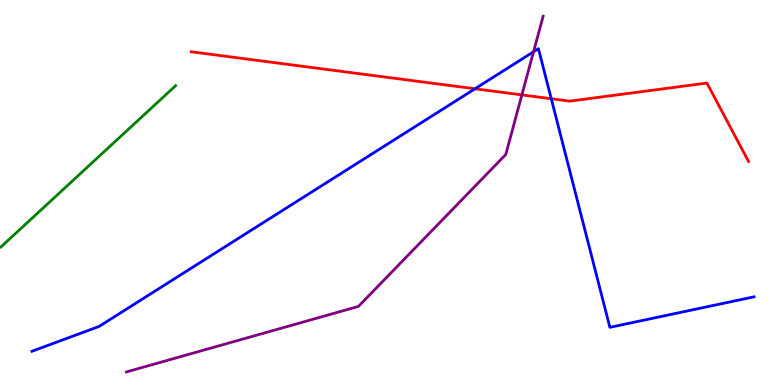[{'lines': ['blue', 'red'], 'intersections': [{'x': 6.13, 'y': 7.69}, {'x': 7.11, 'y': 7.44}]}, {'lines': ['green', 'red'], 'intersections': []}, {'lines': ['purple', 'red'], 'intersections': [{'x': 6.73, 'y': 7.53}]}, {'lines': ['blue', 'green'], 'intersections': []}, {'lines': ['blue', 'purple'], 'intersections': [{'x': 6.88, 'y': 8.66}]}, {'lines': ['green', 'purple'], 'intersections': []}]